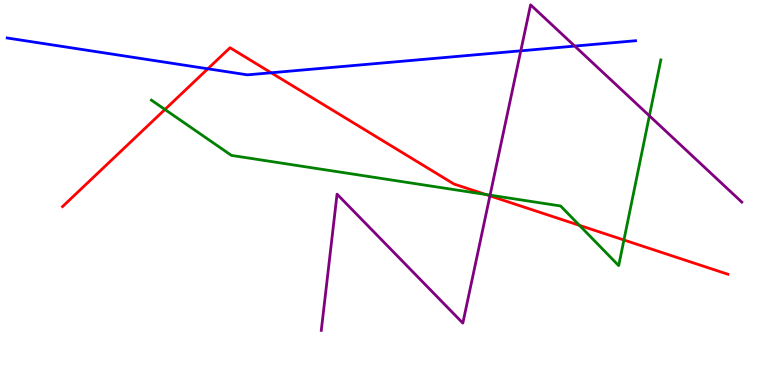[{'lines': ['blue', 'red'], 'intersections': [{'x': 2.68, 'y': 8.21}, {'x': 3.5, 'y': 8.11}]}, {'lines': ['green', 'red'], 'intersections': [{'x': 2.13, 'y': 7.16}, {'x': 6.27, 'y': 4.95}, {'x': 7.48, 'y': 4.15}, {'x': 8.05, 'y': 3.77}]}, {'lines': ['purple', 'red'], 'intersections': [{'x': 6.32, 'y': 4.91}]}, {'lines': ['blue', 'green'], 'intersections': []}, {'lines': ['blue', 'purple'], 'intersections': [{'x': 6.72, 'y': 8.68}, {'x': 7.42, 'y': 8.8}]}, {'lines': ['green', 'purple'], 'intersections': [{'x': 6.32, 'y': 4.93}, {'x': 8.38, 'y': 6.99}]}]